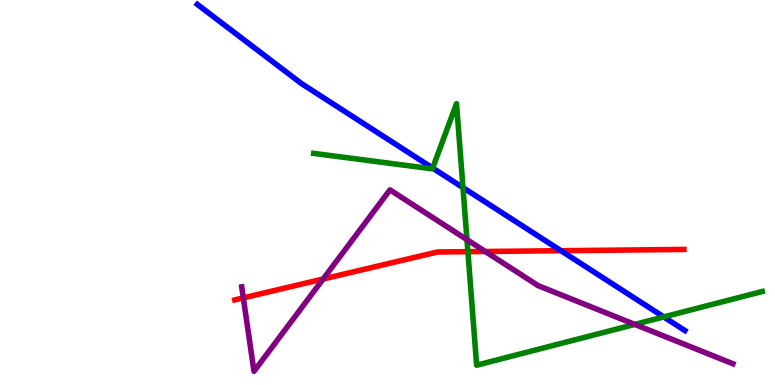[{'lines': ['blue', 'red'], 'intersections': [{'x': 7.24, 'y': 3.49}]}, {'lines': ['green', 'red'], 'intersections': [{'x': 6.04, 'y': 3.46}]}, {'lines': ['purple', 'red'], 'intersections': [{'x': 3.14, 'y': 2.26}, {'x': 4.17, 'y': 2.75}, {'x': 6.26, 'y': 3.47}]}, {'lines': ['blue', 'green'], 'intersections': [{'x': 5.58, 'y': 5.63}, {'x': 5.97, 'y': 5.13}, {'x': 8.56, 'y': 1.77}]}, {'lines': ['blue', 'purple'], 'intersections': []}, {'lines': ['green', 'purple'], 'intersections': [{'x': 6.03, 'y': 3.77}, {'x': 8.19, 'y': 1.57}]}]